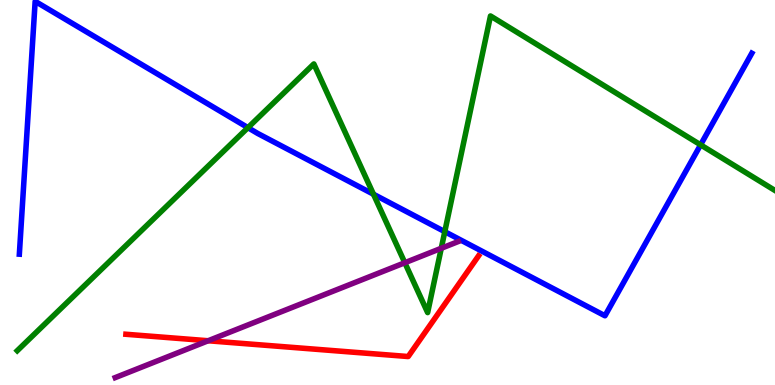[{'lines': ['blue', 'red'], 'intersections': []}, {'lines': ['green', 'red'], 'intersections': []}, {'lines': ['purple', 'red'], 'intersections': [{'x': 2.69, 'y': 1.15}]}, {'lines': ['blue', 'green'], 'intersections': [{'x': 3.2, 'y': 6.68}, {'x': 4.82, 'y': 4.95}, {'x': 5.74, 'y': 3.98}, {'x': 9.04, 'y': 6.24}]}, {'lines': ['blue', 'purple'], 'intersections': []}, {'lines': ['green', 'purple'], 'intersections': [{'x': 5.22, 'y': 3.18}, {'x': 5.69, 'y': 3.55}]}]